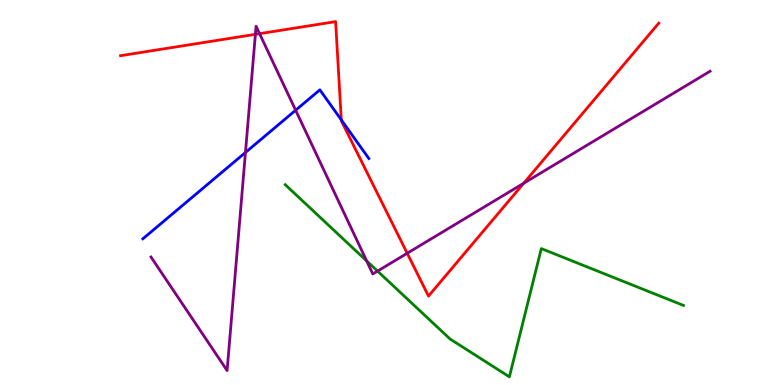[{'lines': ['blue', 'red'], 'intersections': [{'x': 4.4, 'y': 6.89}]}, {'lines': ['green', 'red'], 'intersections': []}, {'lines': ['purple', 'red'], 'intersections': [{'x': 3.3, 'y': 9.11}, {'x': 3.35, 'y': 9.13}, {'x': 5.25, 'y': 3.42}, {'x': 6.76, 'y': 5.24}]}, {'lines': ['blue', 'green'], 'intersections': []}, {'lines': ['blue', 'purple'], 'intersections': [{'x': 3.17, 'y': 6.04}, {'x': 3.81, 'y': 7.14}]}, {'lines': ['green', 'purple'], 'intersections': [{'x': 4.73, 'y': 3.22}, {'x': 4.87, 'y': 2.96}]}]